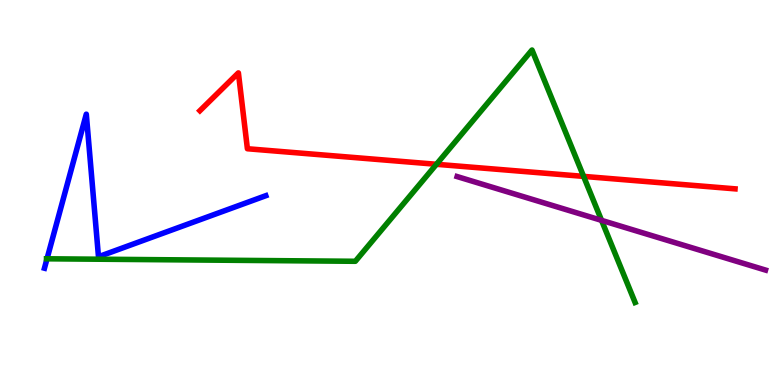[{'lines': ['blue', 'red'], 'intersections': []}, {'lines': ['green', 'red'], 'intersections': [{'x': 5.63, 'y': 5.73}, {'x': 7.53, 'y': 5.42}]}, {'lines': ['purple', 'red'], 'intersections': []}, {'lines': ['blue', 'green'], 'intersections': [{'x': 0.607, 'y': 3.28}]}, {'lines': ['blue', 'purple'], 'intersections': []}, {'lines': ['green', 'purple'], 'intersections': [{'x': 7.76, 'y': 4.28}]}]